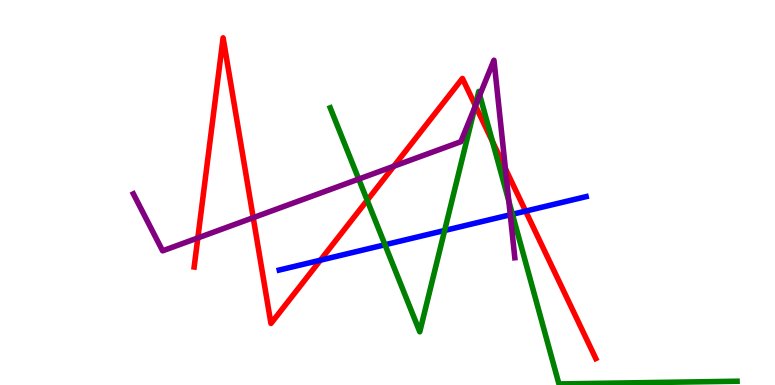[{'lines': ['blue', 'red'], 'intersections': [{'x': 4.13, 'y': 3.24}, {'x': 6.78, 'y': 4.52}]}, {'lines': ['green', 'red'], 'intersections': [{'x': 4.74, 'y': 4.8}, {'x': 6.13, 'y': 7.26}, {'x': 6.35, 'y': 6.32}]}, {'lines': ['purple', 'red'], 'intersections': [{'x': 2.55, 'y': 3.82}, {'x': 3.27, 'y': 4.35}, {'x': 5.08, 'y': 5.68}, {'x': 6.13, 'y': 7.25}, {'x': 6.52, 'y': 5.62}]}, {'lines': ['blue', 'green'], 'intersections': [{'x': 4.97, 'y': 3.64}, {'x': 5.74, 'y': 4.01}, {'x': 6.61, 'y': 4.43}]}, {'lines': ['blue', 'purple'], 'intersections': [{'x': 6.58, 'y': 4.42}]}, {'lines': ['green', 'purple'], 'intersections': [{'x': 4.63, 'y': 5.35}, {'x': 6.13, 'y': 7.22}, {'x': 6.19, 'y': 7.53}, {'x': 6.57, 'y': 4.77}]}]